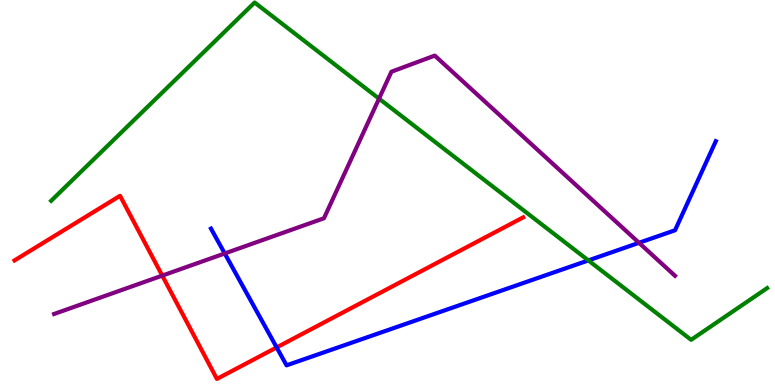[{'lines': ['blue', 'red'], 'intersections': [{'x': 3.57, 'y': 0.976}]}, {'lines': ['green', 'red'], 'intersections': []}, {'lines': ['purple', 'red'], 'intersections': [{'x': 2.09, 'y': 2.84}]}, {'lines': ['blue', 'green'], 'intersections': [{'x': 7.59, 'y': 3.24}]}, {'lines': ['blue', 'purple'], 'intersections': [{'x': 2.9, 'y': 3.42}, {'x': 8.25, 'y': 3.69}]}, {'lines': ['green', 'purple'], 'intersections': [{'x': 4.89, 'y': 7.44}]}]